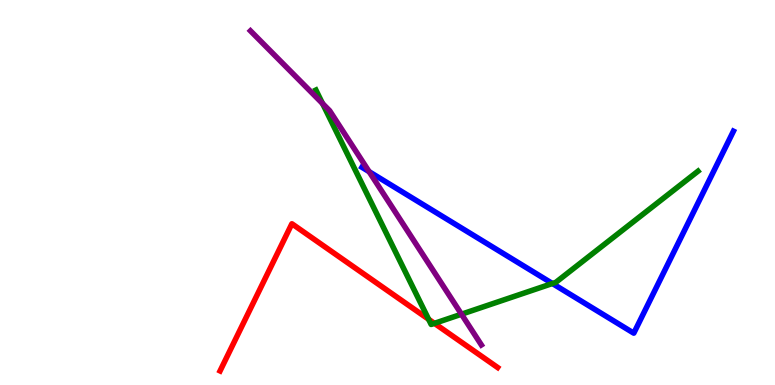[{'lines': ['blue', 'red'], 'intersections': []}, {'lines': ['green', 'red'], 'intersections': [{'x': 5.53, 'y': 1.71}, {'x': 5.61, 'y': 1.6}]}, {'lines': ['purple', 'red'], 'intersections': []}, {'lines': ['blue', 'green'], 'intersections': [{'x': 7.13, 'y': 2.64}]}, {'lines': ['blue', 'purple'], 'intersections': [{'x': 4.76, 'y': 5.54}]}, {'lines': ['green', 'purple'], 'intersections': [{'x': 4.16, 'y': 7.31}, {'x': 5.95, 'y': 1.84}]}]